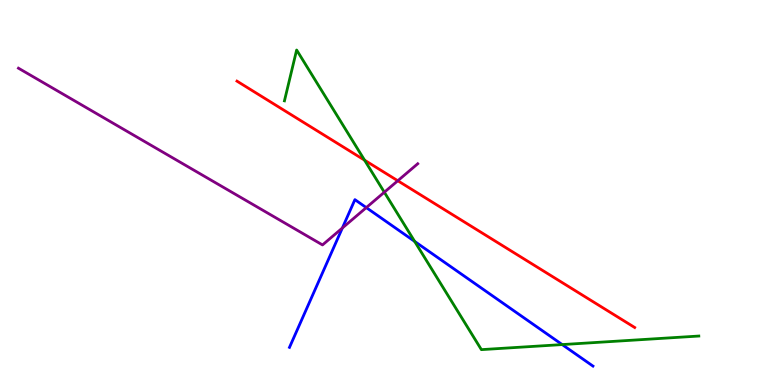[{'lines': ['blue', 'red'], 'intersections': []}, {'lines': ['green', 'red'], 'intersections': [{'x': 4.7, 'y': 5.84}]}, {'lines': ['purple', 'red'], 'intersections': [{'x': 5.13, 'y': 5.31}]}, {'lines': ['blue', 'green'], 'intersections': [{'x': 5.35, 'y': 3.73}, {'x': 7.25, 'y': 1.05}]}, {'lines': ['blue', 'purple'], 'intersections': [{'x': 4.42, 'y': 4.08}, {'x': 4.73, 'y': 4.61}]}, {'lines': ['green', 'purple'], 'intersections': [{'x': 4.96, 'y': 5.01}]}]